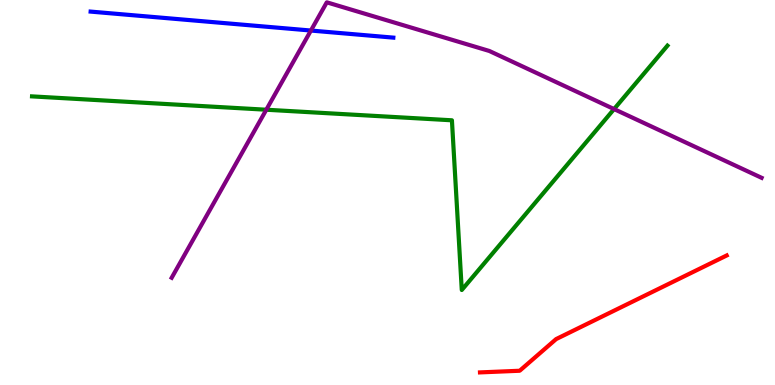[{'lines': ['blue', 'red'], 'intersections': []}, {'lines': ['green', 'red'], 'intersections': []}, {'lines': ['purple', 'red'], 'intersections': []}, {'lines': ['blue', 'green'], 'intersections': []}, {'lines': ['blue', 'purple'], 'intersections': [{'x': 4.01, 'y': 9.21}]}, {'lines': ['green', 'purple'], 'intersections': [{'x': 3.44, 'y': 7.15}, {'x': 7.92, 'y': 7.17}]}]